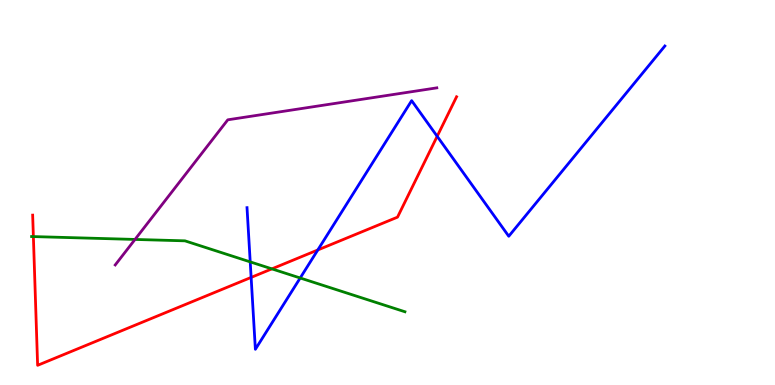[{'lines': ['blue', 'red'], 'intersections': [{'x': 3.24, 'y': 2.79}, {'x': 4.1, 'y': 3.51}, {'x': 5.64, 'y': 6.46}]}, {'lines': ['green', 'red'], 'intersections': [{'x': 0.431, 'y': 3.85}, {'x': 3.51, 'y': 3.02}]}, {'lines': ['purple', 'red'], 'intersections': []}, {'lines': ['blue', 'green'], 'intersections': [{'x': 3.23, 'y': 3.2}, {'x': 3.87, 'y': 2.78}]}, {'lines': ['blue', 'purple'], 'intersections': []}, {'lines': ['green', 'purple'], 'intersections': [{'x': 1.74, 'y': 3.78}]}]